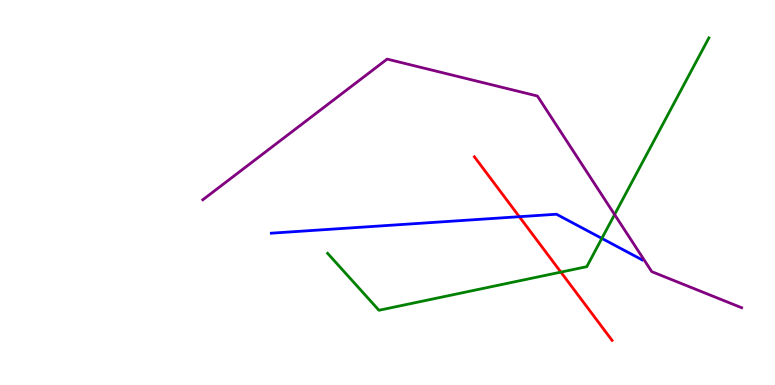[{'lines': ['blue', 'red'], 'intersections': [{'x': 6.7, 'y': 4.37}]}, {'lines': ['green', 'red'], 'intersections': [{'x': 7.24, 'y': 2.93}]}, {'lines': ['purple', 'red'], 'intersections': []}, {'lines': ['blue', 'green'], 'intersections': [{'x': 7.77, 'y': 3.81}]}, {'lines': ['blue', 'purple'], 'intersections': []}, {'lines': ['green', 'purple'], 'intersections': [{'x': 7.93, 'y': 4.43}]}]